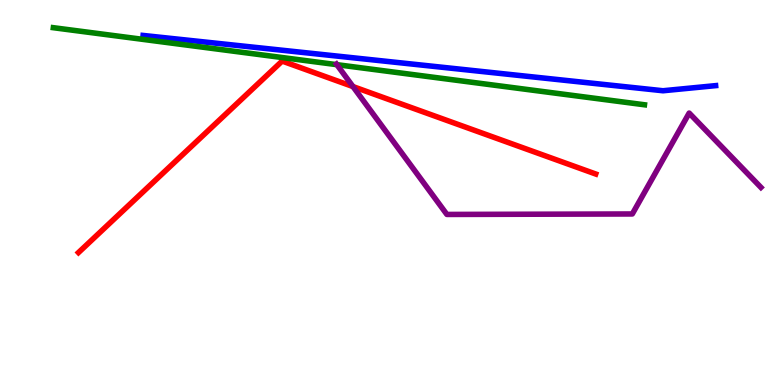[{'lines': ['blue', 'red'], 'intersections': []}, {'lines': ['green', 'red'], 'intersections': []}, {'lines': ['purple', 'red'], 'intersections': [{'x': 4.55, 'y': 7.75}]}, {'lines': ['blue', 'green'], 'intersections': []}, {'lines': ['blue', 'purple'], 'intersections': []}, {'lines': ['green', 'purple'], 'intersections': [{'x': 4.35, 'y': 8.32}]}]